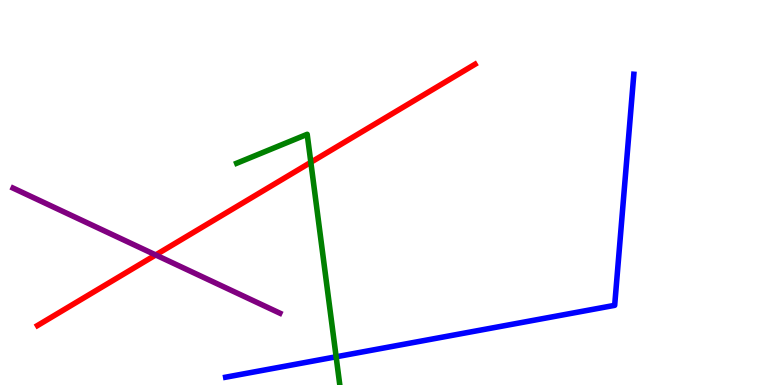[{'lines': ['blue', 'red'], 'intersections': []}, {'lines': ['green', 'red'], 'intersections': [{'x': 4.01, 'y': 5.78}]}, {'lines': ['purple', 'red'], 'intersections': [{'x': 2.01, 'y': 3.38}]}, {'lines': ['blue', 'green'], 'intersections': [{'x': 4.34, 'y': 0.733}]}, {'lines': ['blue', 'purple'], 'intersections': []}, {'lines': ['green', 'purple'], 'intersections': []}]